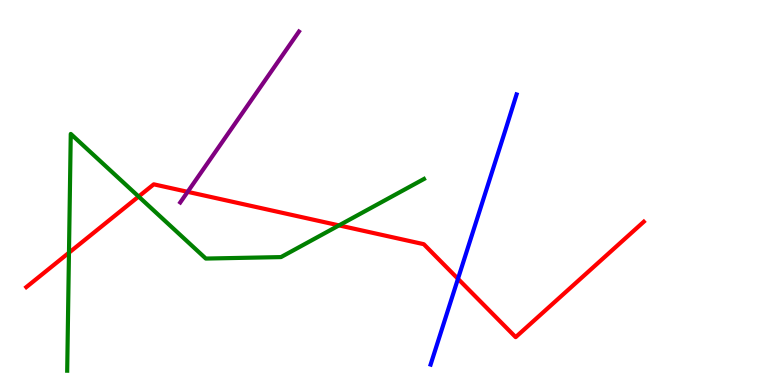[{'lines': ['blue', 'red'], 'intersections': [{'x': 5.91, 'y': 2.76}]}, {'lines': ['green', 'red'], 'intersections': [{'x': 0.89, 'y': 3.44}, {'x': 1.79, 'y': 4.9}, {'x': 4.37, 'y': 4.15}]}, {'lines': ['purple', 'red'], 'intersections': [{'x': 2.42, 'y': 5.02}]}, {'lines': ['blue', 'green'], 'intersections': []}, {'lines': ['blue', 'purple'], 'intersections': []}, {'lines': ['green', 'purple'], 'intersections': []}]